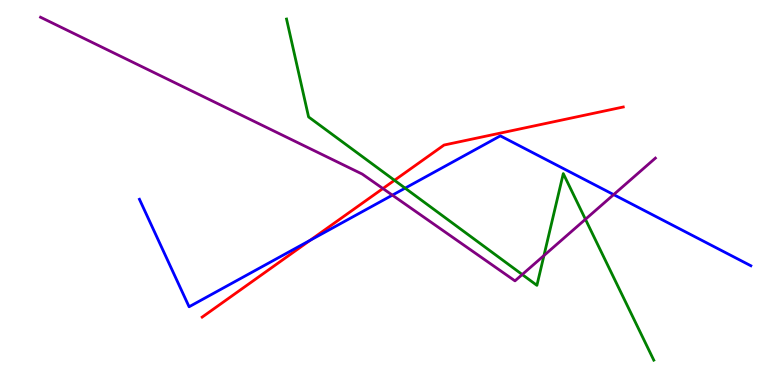[{'lines': ['blue', 'red'], 'intersections': [{'x': 4.0, 'y': 3.76}]}, {'lines': ['green', 'red'], 'intersections': [{'x': 5.09, 'y': 5.32}]}, {'lines': ['purple', 'red'], 'intersections': [{'x': 4.94, 'y': 5.1}]}, {'lines': ['blue', 'green'], 'intersections': [{'x': 5.23, 'y': 5.11}]}, {'lines': ['blue', 'purple'], 'intersections': [{'x': 5.06, 'y': 4.93}, {'x': 7.92, 'y': 4.95}]}, {'lines': ['green', 'purple'], 'intersections': [{'x': 6.74, 'y': 2.87}, {'x': 7.02, 'y': 3.36}, {'x': 7.55, 'y': 4.3}]}]